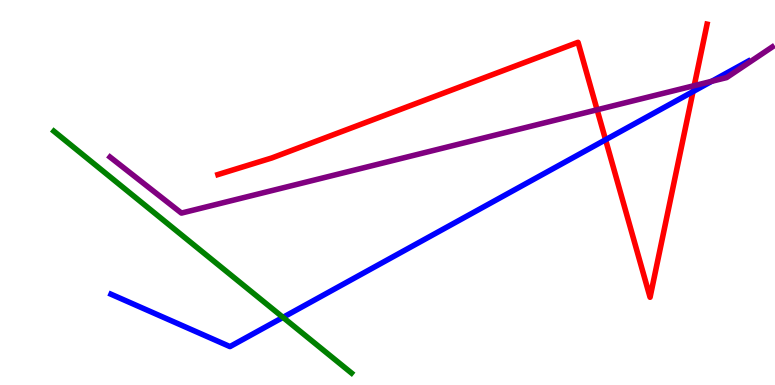[{'lines': ['blue', 'red'], 'intersections': [{'x': 7.81, 'y': 6.37}, {'x': 8.94, 'y': 7.62}]}, {'lines': ['green', 'red'], 'intersections': []}, {'lines': ['purple', 'red'], 'intersections': [{'x': 7.7, 'y': 7.15}, {'x': 8.96, 'y': 7.78}]}, {'lines': ['blue', 'green'], 'intersections': [{'x': 3.65, 'y': 1.76}]}, {'lines': ['blue', 'purple'], 'intersections': [{'x': 9.18, 'y': 7.89}]}, {'lines': ['green', 'purple'], 'intersections': []}]